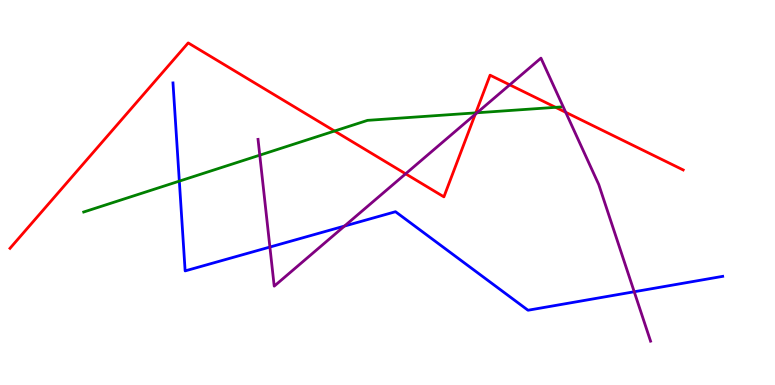[{'lines': ['blue', 'red'], 'intersections': []}, {'lines': ['green', 'red'], 'intersections': [{'x': 4.32, 'y': 6.6}, {'x': 6.14, 'y': 7.07}, {'x': 7.17, 'y': 7.21}]}, {'lines': ['purple', 'red'], 'intersections': [{'x': 5.23, 'y': 5.49}, {'x': 6.13, 'y': 7.03}, {'x': 6.58, 'y': 7.8}, {'x': 7.3, 'y': 7.08}]}, {'lines': ['blue', 'green'], 'intersections': [{'x': 2.31, 'y': 5.3}]}, {'lines': ['blue', 'purple'], 'intersections': [{'x': 3.48, 'y': 3.58}, {'x': 4.45, 'y': 4.13}, {'x': 8.18, 'y': 2.42}]}, {'lines': ['green', 'purple'], 'intersections': [{'x': 3.35, 'y': 5.97}, {'x': 6.16, 'y': 7.07}]}]